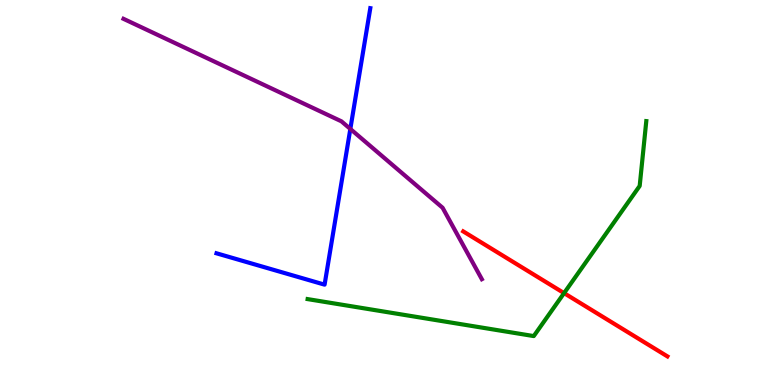[{'lines': ['blue', 'red'], 'intersections': []}, {'lines': ['green', 'red'], 'intersections': [{'x': 7.28, 'y': 2.39}]}, {'lines': ['purple', 'red'], 'intersections': []}, {'lines': ['blue', 'green'], 'intersections': []}, {'lines': ['blue', 'purple'], 'intersections': [{'x': 4.52, 'y': 6.65}]}, {'lines': ['green', 'purple'], 'intersections': []}]